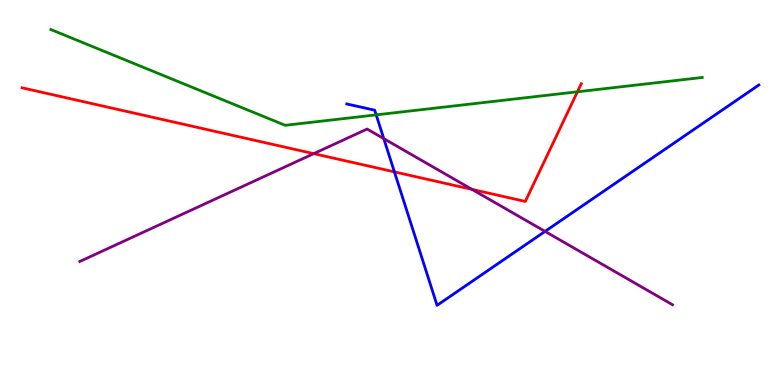[{'lines': ['blue', 'red'], 'intersections': [{'x': 5.09, 'y': 5.54}]}, {'lines': ['green', 'red'], 'intersections': [{'x': 7.45, 'y': 7.62}]}, {'lines': ['purple', 'red'], 'intersections': [{'x': 4.05, 'y': 6.01}, {'x': 6.09, 'y': 5.08}]}, {'lines': ['blue', 'green'], 'intersections': [{'x': 4.85, 'y': 7.02}]}, {'lines': ['blue', 'purple'], 'intersections': [{'x': 4.95, 'y': 6.4}, {'x': 7.03, 'y': 3.99}]}, {'lines': ['green', 'purple'], 'intersections': []}]